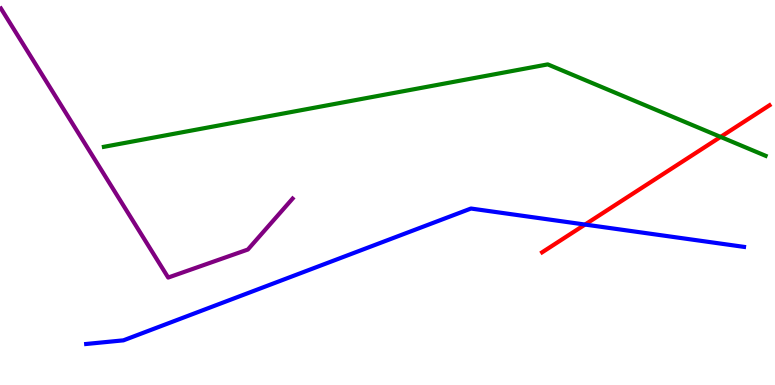[{'lines': ['blue', 'red'], 'intersections': [{'x': 7.55, 'y': 4.17}]}, {'lines': ['green', 'red'], 'intersections': [{'x': 9.3, 'y': 6.44}]}, {'lines': ['purple', 'red'], 'intersections': []}, {'lines': ['blue', 'green'], 'intersections': []}, {'lines': ['blue', 'purple'], 'intersections': []}, {'lines': ['green', 'purple'], 'intersections': []}]